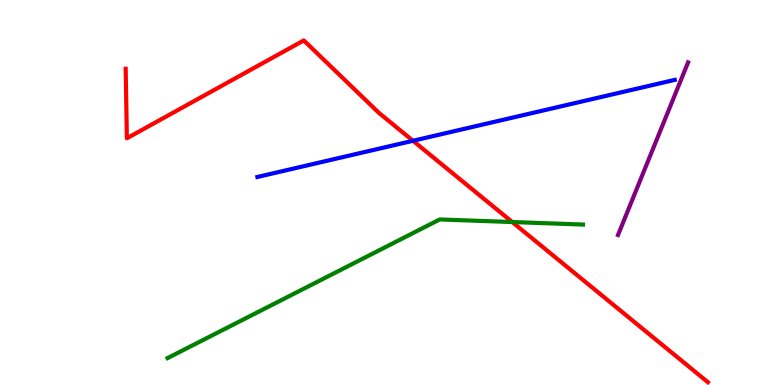[{'lines': ['blue', 'red'], 'intersections': [{'x': 5.33, 'y': 6.34}]}, {'lines': ['green', 'red'], 'intersections': [{'x': 6.61, 'y': 4.23}]}, {'lines': ['purple', 'red'], 'intersections': []}, {'lines': ['blue', 'green'], 'intersections': []}, {'lines': ['blue', 'purple'], 'intersections': []}, {'lines': ['green', 'purple'], 'intersections': []}]